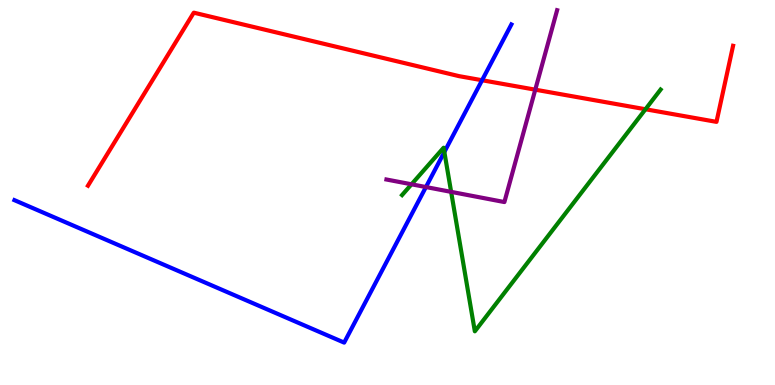[{'lines': ['blue', 'red'], 'intersections': [{'x': 6.22, 'y': 7.92}]}, {'lines': ['green', 'red'], 'intersections': [{'x': 8.33, 'y': 7.16}]}, {'lines': ['purple', 'red'], 'intersections': [{'x': 6.91, 'y': 7.67}]}, {'lines': ['blue', 'green'], 'intersections': [{'x': 5.73, 'y': 6.05}]}, {'lines': ['blue', 'purple'], 'intersections': [{'x': 5.5, 'y': 5.14}]}, {'lines': ['green', 'purple'], 'intersections': [{'x': 5.31, 'y': 5.21}, {'x': 5.82, 'y': 5.02}]}]